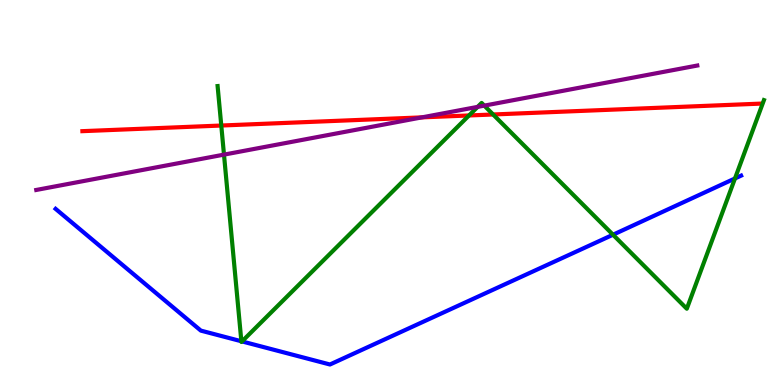[{'lines': ['blue', 'red'], 'intersections': []}, {'lines': ['green', 'red'], 'intersections': [{'x': 2.86, 'y': 6.74}, {'x': 6.05, 'y': 7.0}, {'x': 6.36, 'y': 7.03}]}, {'lines': ['purple', 'red'], 'intersections': [{'x': 5.44, 'y': 6.95}]}, {'lines': ['blue', 'green'], 'intersections': [{'x': 3.11, 'y': 1.14}, {'x': 3.12, 'y': 1.13}, {'x': 7.91, 'y': 3.9}, {'x': 9.48, 'y': 5.36}]}, {'lines': ['blue', 'purple'], 'intersections': []}, {'lines': ['green', 'purple'], 'intersections': [{'x': 2.89, 'y': 5.98}, {'x': 6.16, 'y': 7.22}, {'x': 6.25, 'y': 7.26}]}]